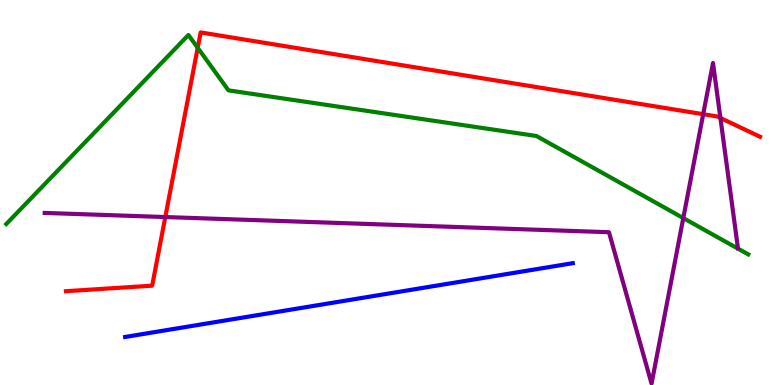[{'lines': ['blue', 'red'], 'intersections': []}, {'lines': ['green', 'red'], 'intersections': [{'x': 2.55, 'y': 8.76}]}, {'lines': ['purple', 'red'], 'intersections': [{'x': 2.13, 'y': 4.36}, {'x': 9.07, 'y': 7.03}, {'x': 9.3, 'y': 6.94}]}, {'lines': ['blue', 'green'], 'intersections': []}, {'lines': ['blue', 'purple'], 'intersections': []}, {'lines': ['green', 'purple'], 'intersections': [{'x': 8.82, 'y': 4.34}]}]